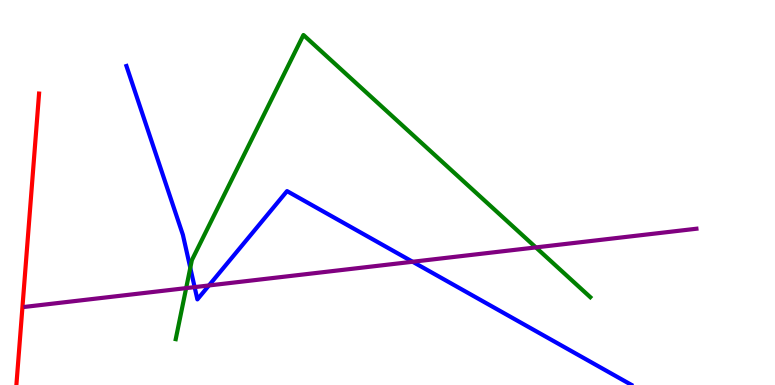[{'lines': ['blue', 'red'], 'intersections': []}, {'lines': ['green', 'red'], 'intersections': []}, {'lines': ['purple', 'red'], 'intersections': []}, {'lines': ['blue', 'green'], 'intersections': [{'x': 2.46, 'y': 3.04}]}, {'lines': ['blue', 'purple'], 'intersections': [{'x': 2.51, 'y': 2.54}, {'x': 2.7, 'y': 2.59}, {'x': 5.32, 'y': 3.2}]}, {'lines': ['green', 'purple'], 'intersections': [{'x': 2.4, 'y': 2.52}, {'x': 6.91, 'y': 3.57}]}]